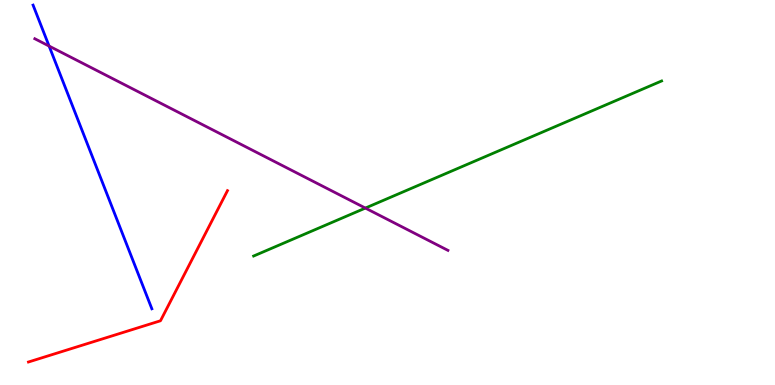[{'lines': ['blue', 'red'], 'intersections': []}, {'lines': ['green', 'red'], 'intersections': []}, {'lines': ['purple', 'red'], 'intersections': []}, {'lines': ['blue', 'green'], 'intersections': []}, {'lines': ['blue', 'purple'], 'intersections': [{'x': 0.633, 'y': 8.8}]}, {'lines': ['green', 'purple'], 'intersections': [{'x': 4.71, 'y': 4.6}]}]